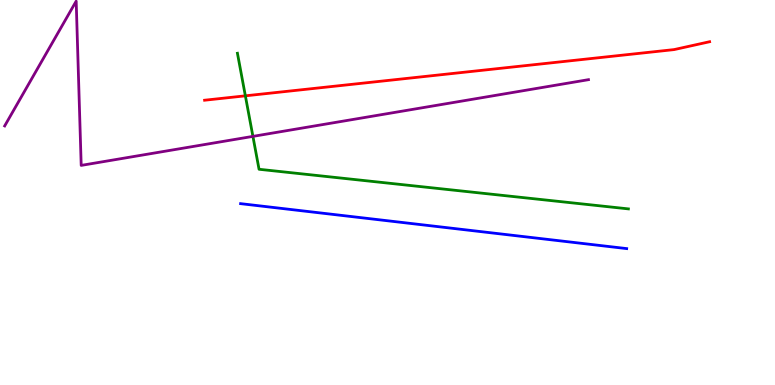[{'lines': ['blue', 'red'], 'intersections': []}, {'lines': ['green', 'red'], 'intersections': [{'x': 3.17, 'y': 7.51}]}, {'lines': ['purple', 'red'], 'intersections': []}, {'lines': ['blue', 'green'], 'intersections': []}, {'lines': ['blue', 'purple'], 'intersections': []}, {'lines': ['green', 'purple'], 'intersections': [{'x': 3.26, 'y': 6.46}]}]